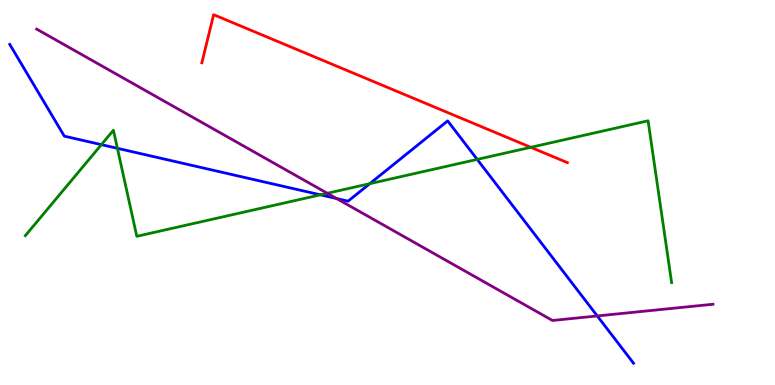[{'lines': ['blue', 'red'], 'intersections': []}, {'lines': ['green', 'red'], 'intersections': [{'x': 6.85, 'y': 6.17}]}, {'lines': ['purple', 'red'], 'intersections': []}, {'lines': ['blue', 'green'], 'intersections': [{'x': 1.31, 'y': 6.24}, {'x': 1.51, 'y': 6.15}, {'x': 4.13, 'y': 4.94}, {'x': 4.77, 'y': 5.23}, {'x': 6.16, 'y': 5.86}]}, {'lines': ['blue', 'purple'], 'intersections': [{'x': 4.34, 'y': 4.84}, {'x': 7.71, 'y': 1.79}]}, {'lines': ['green', 'purple'], 'intersections': [{'x': 4.22, 'y': 4.98}]}]